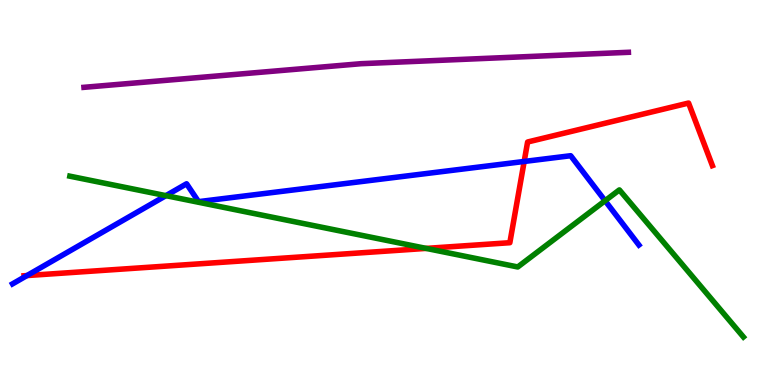[{'lines': ['blue', 'red'], 'intersections': [{'x': 0.348, 'y': 2.84}, {'x': 6.76, 'y': 5.81}]}, {'lines': ['green', 'red'], 'intersections': [{'x': 5.5, 'y': 3.55}]}, {'lines': ['purple', 'red'], 'intersections': []}, {'lines': ['blue', 'green'], 'intersections': [{'x': 2.14, 'y': 4.92}, {'x': 7.81, 'y': 4.79}]}, {'lines': ['blue', 'purple'], 'intersections': []}, {'lines': ['green', 'purple'], 'intersections': []}]